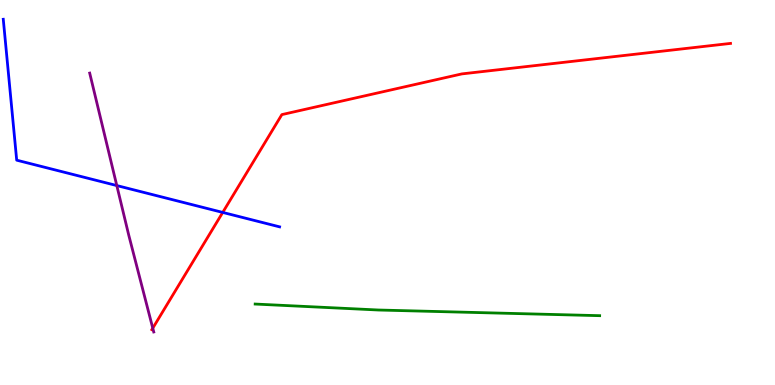[{'lines': ['blue', 'red'], 'intersections': [{'x': 2.87, 'y': 4.48}]}, {'lines': ['green', 'red'], 'intersections': []}, {'lines': ['purple', 'red'], 'intersections': [{'x': 1.97, 'y': 1.48}]}, {'lines': ['blue', 'green'], 'intersections': []}, {'lines': ['blue', 'purple'], 'intersections': [{'x': 1.51, 'y': 5.18}]}, {'lines': ['green', 'purple'], 'intersections': []}]